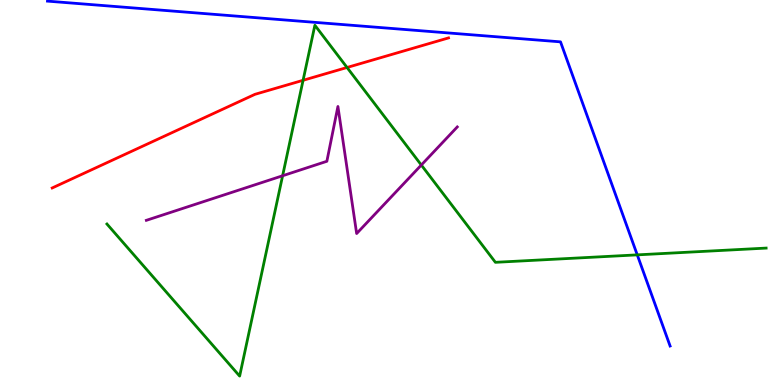[{'lines': ['blue', 'red'], 'intersections': []}, {'lines': ['green', 'red'], 'intersections': [{'x': 3.91, 'y': 7.91}, {'x': 4.48, 'y': 8.25}]}, {'lines': ['purple', 'red'], 'intersections': []}, {'lines': ['blue', 'green'], 'intersections': [{'x': 8.22, 'y': 3.38}]}, {'lines': ['blue', 'purple'], 'intersections': []}, {'lines': ['green', 'purple'], 'intersections': [{'x': 3.65, 'y': 5.43}, {'x': 5.44, 'y': 5.71}]}]